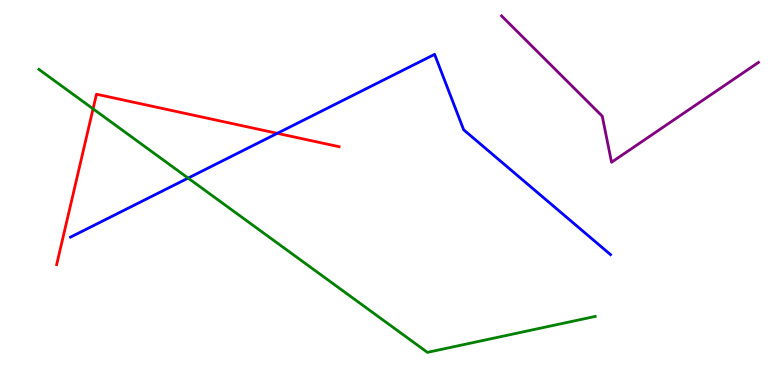[{'lines': ['blue', 'red'], 'intersections': [{'x': 3.58, 'y': 6.54}]}, {'lines': ['green', 'red'], 'intersections': [{'x': 1.2, 'y': 7.17}]}, {'lines': ['purple', 'red'], 'intersections': []}, {'lines': ['blue', 'green'], 'intersections': [{'x': 2.43, 'y': 5.37}]}, {'lines': ['blue', 'purple'], 'intersections': []}, {'lines': ['green', 'purple'], 'intersections': []}]